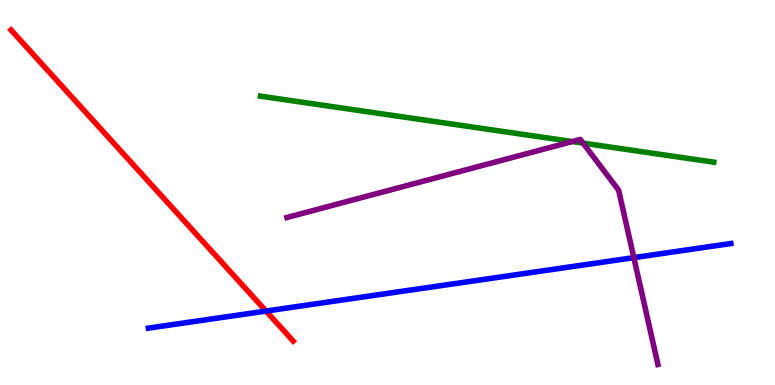[{'lines': ['blue', 'red'], 'intersections': [{'x': 3.43, 'y': 1.92}]}, {'lines': ['green', 'red'], 'intersections': []}, {'lines': ['purple', 'red'], 'intersections': []}, {'lines': ['blue', 'green'], 'intersections': []}, {'lines': ['blue', 'purple'], 'intersections': [{'x': 8.18, 'y': 3.31}]}, {'lines': ['green', 'purple'], 'intersections': [{'x': 7.38, 'y': 6.32}, {'x': 7.52, 'y': 6.28}]}]